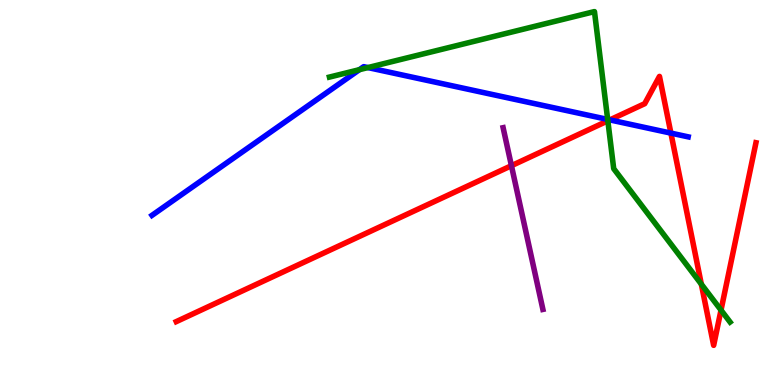[{'lines': ['blue', 'red'], 'intersections': [{'x': 7.87, 'y': 6.89}, {'x': 8.66, 'y': 6.54}]}, {'lines': ['green', 'red'], 'intersections': [{'x': 7.84, 'y': 6.86}, {'x': 9.05, 'y': 2.62}, {'x': 9.3, 'y': 1.94}]}, {'lines': ['purple', 'red'], 'intersections': [{'x': 6.6, 'y': 5.7}]}, {'lines': ['blue', 'green'], 'intersections': [{'x': 4.64, 'y': 8.19}, {'x': 4.75, 'y': 8.24}, {'x': 7.84, 'y': 6.9}]}, {'lines': ['blue', 'purple'], 'intersections': []}, {'lines': ['green', 'purple'], 'intersections': []}]